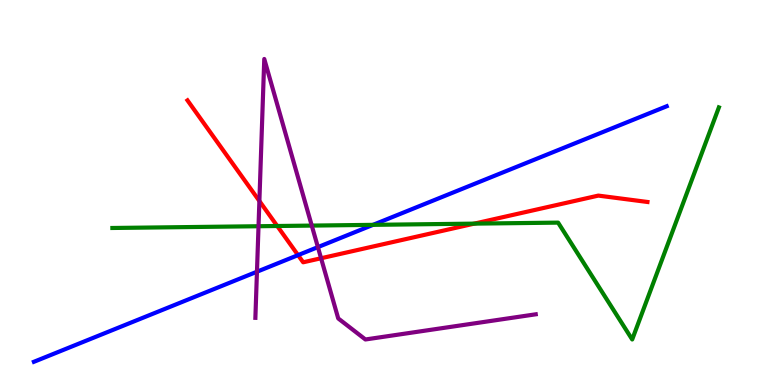[{'lines': ['blue', 'red'], 'intersections': [{'x': 3.85, 'y': 3.37}]}, {'lines': ['green', 'red'], 'intersections': [{'x': 3.58, 'y': 4.13}, {'x': 6.12, 'y': 4.19}]}, {'lines': ['purple', 'red'], 'intersections': [{'x': 3.35, 'y': 4.78}, {'x': 4.14, 'y': 3.29}]}, {'lines': ['blue', 'green'], 'intersections': [{'x': 4.81, 'y': 4.16}]}, {'lines': ['blue', 'purple'], 'intersections': [{'x': 3.32, 'y': 2.94}, {'x': 4.1, 'y': 3.58}]}, {'lines': ['green', 'purple'], 'intersections': [{'x': 3.34, 'y': 4.12}, {'x': 4.02, 'y': 4.14}]}]